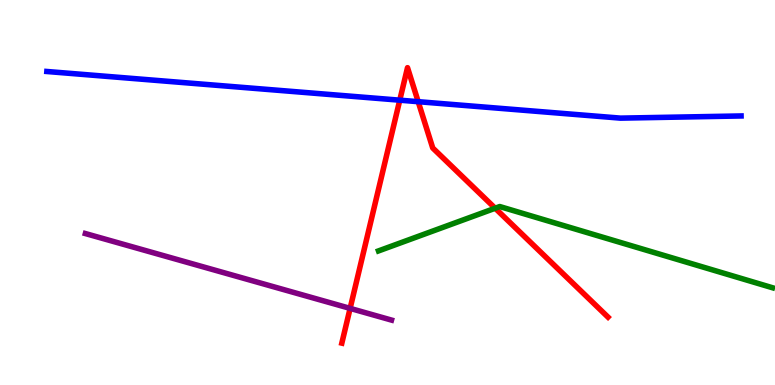[{'lines': ['blue', 'red'], 'intersections': [{'x': 5.16, 'y': 7.4}, {'x': 5.4, 'y': 7.36}]}, {'lines': ['green', 'red'], 'intersections': [{'x': 6.39, 'y': 4.59}]}, {'lines': ['purple', 'red'], 'intersections': [{'x': 4.52, 'y': 1.99}]}, {'lines': ['blue', 'green'], 'intersections': []}, {'lines': ['blue', 'purple'], 'intersections': []}, {'lines': ['green', 'purple'], 'intersections': []}]